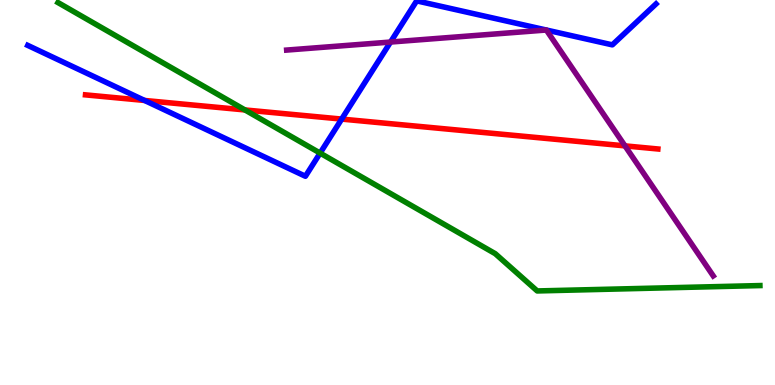[{'lines': ['blue', 'red'], 'intersections': [{'x': 1.87, 'y': 7.39}, {'x': 4.41, 'y': 6.91}]}, {'lines': ['green', 'red'], 'intersections': [{'x': 3.16, 'y': 7.14}]}, {'lines': ['purple', 'red'], 'intersections': [{'x': 8.06, 'y': 6.21}]}, {'lines': ['blue', 'green'], 'intersections': [{'x': 4.13, 'y': 6.02}]}, {'lines': ['blue', 'purple'], 'intersections': [{'x': 5.04, 'y': 8.91}, {'x': 7.05, 'y': 9.22}, {'x': 7.05, 'y': 9.22}]}, {'lines': ['green', 'purple'], 'intersections': []}]